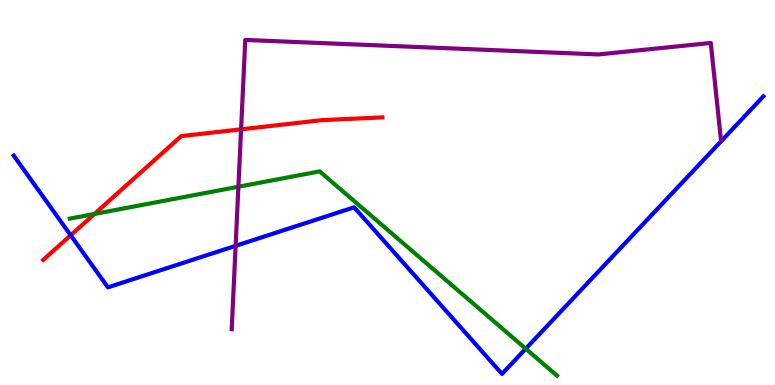[{'lines': ['blue', 'red'], 'intersections': [{'x': 0.912, 'y': 3.89}]}, {'lines': ['green', 'red'], 'intersections': [{'x': 1.22, 'y': 4.44}]}, {'lines': ['purple', 'red'], 'intersections': [{'x': 3.11, 'y': 6.64}]}, {'lines': ['blue', 'green'], 'intersections': [{'x': 6.78, 'y': 0.942}]}, {'lines': ['blue', 'purple'], 'intersections': [{'x': 3.04, 'y': 3.61}]}, {'lines': ['green', 'purple'], 'intersections': [{'x': 3.08, 'y': 5.15}]}]